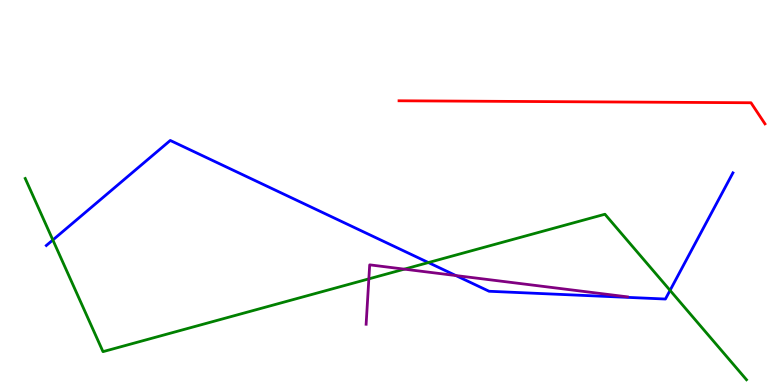[{'lines': ['blue', 'red'], 'intersections': []}, {'lines': ['green', 'red'], 'intersections': []}, {'lines': ['purple', 'red'], 'intersections': []}, {'lines': ['blue', 'green'], 'intersections': [{'x': 0.682, 'y': 3.77}, {'x': 5.53, 'y': 3.18}, {'x': 8.65, 'y': 2.46}]}, {'lines': ['blue', 'purple'], 'intersections': [{'x': 5.88, 'y': 2.84}]}, {'lines': ['green', 'purple'], 'intersections': [{'x': 4.76, 'y': 2.76}, {'x': 5.22, 'y': 3.01}]}]